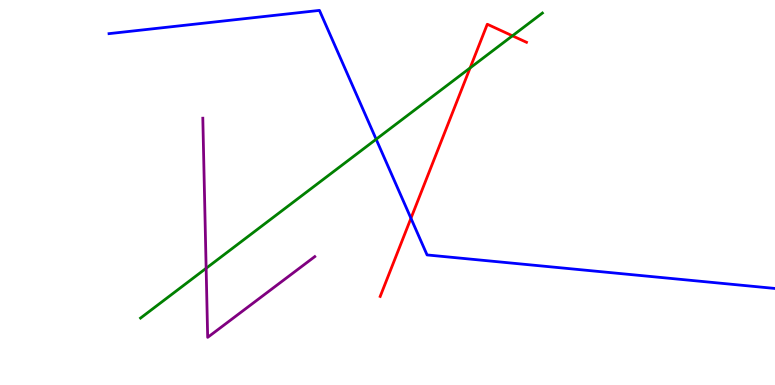[{'lines': ['blue', 'red'], 'intersections': [{'x': 5.3, 'y': 4.33}]}, {'lines': ['green', 'red'], 'intersections': [{'x': 6.07, 'y': 8.24}, {'x': 6.61, 'y': 9.07}]}, {'lines': ['purple', 'red'], 'intersections': []}, {'lines': ['blue', 'green'], 'intersections': [{'x': 4.85, 'y': 6.38}]}, {'lines': ['blue', 'purple'], 'intersections': []}, {'lines': ['green', 'purple'], 'intersections': [{'x': 2.66, 'y': 3.03}]}]